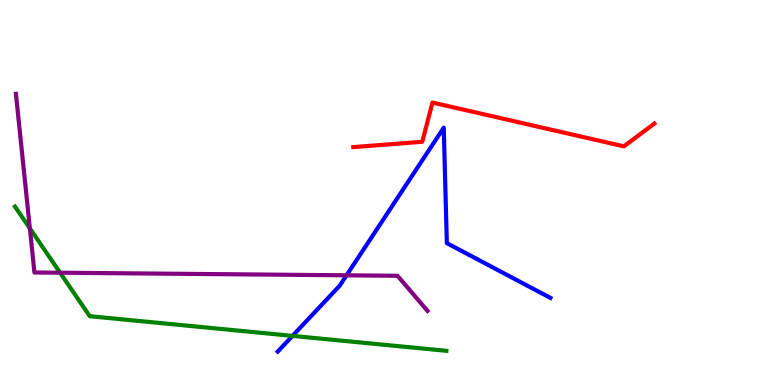[{'lines': ['blue', 'red'], 'intersections': []}, {'lines': ['green', 'red'], 'intersections': []}, {'lines': ['purple', 'red'], 'intersections': []}, {'lines': ['blue', 'green'], 'intersections': [{'x': 3.77, 'y': 1.28}]}, {'lines': ['blue', 'purple'], 'intersections': [{'x': 4.47, 'y': 2.85}]}, {'lines': ['green', 'purple'], 'intersections': [{'x': 0.385, 'y': 4.07}, {'x': 0.775, 'y': 2.92}]}]